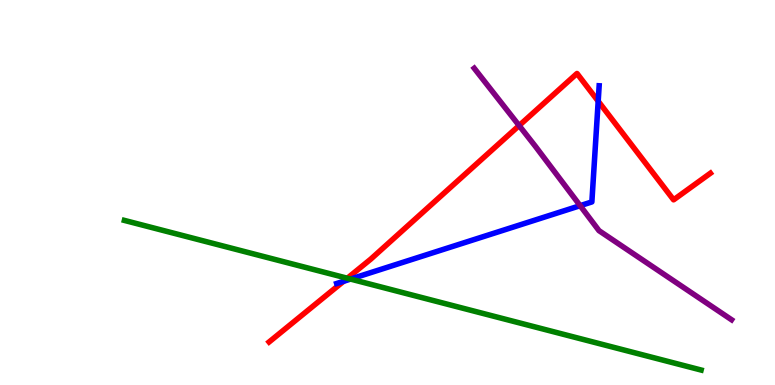[{'lines': ['blue', 'red'], 'intersections': [{'x': 4.43, 'y': 2.69}, {'x': 7.72, 'y': 7.37}]}, {'lines': ['green', 'red'], 'intersections': [{'x': 4.48, 'y': 2.77}]}, {'lines': ['purple', 'red'], 'intersections': [{'x': 6.7, 'y': 6.74}]}, {'lines': ['blue', 'green'], 'intersections': [{'x': 4.52, 'y': 2.75}]}, {'lines': ['blue', 'purple'], 'intersections': [{'x': 7.49, 'y': 4.66}]}, {'lines': ['green', 'purple'], 'intersections': []}]